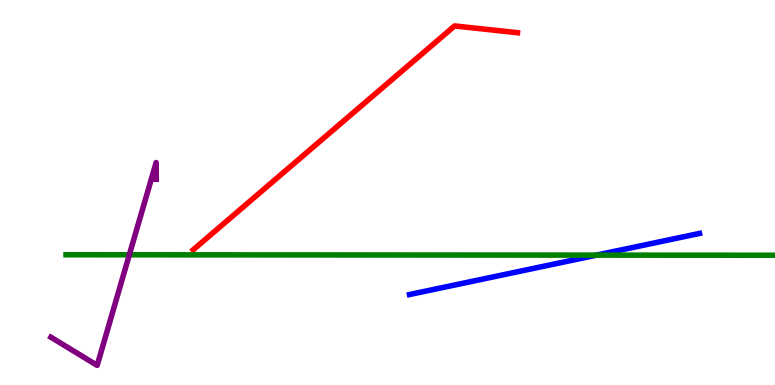[{'lines': ['blue', 'red'], 'intersections': []}, {'lines': ['green', 'red'], 'intersections': []}, {'lines': ['purple', 'red'], 'intersections': []}, {'lines': ['blue', 'green'], 'intersections': [{'x': 7.7, 'y': 3.37}]}, {'lines': ['blue', 'purple'], 'intersections': []}, {'lines': ['green', 'purple'], 'intersections': [{'x': 1.67, 'y': 3.38}]}]